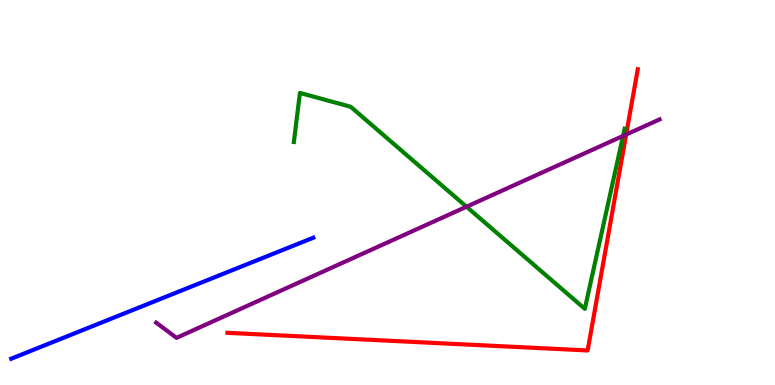[{'lines': ['blue', 'red'], 'intersections': []}, {'lines': ['green', 'red'], 'intersections': []}, {'lines': ['purple', 'red'], 'intersections': [{'x': 8.08, 'y': 6.51}]}, {'lines': ['blue', 'green'], 'intersections': []}, {'lines': ['blue', 'purple'], 'intersections': []}, {'lines': ['green', 'purple'], 'intersections': [{'x': 6.02, 'y': 4.63}, {'x': 8.04, 'y': 6.47}]}]